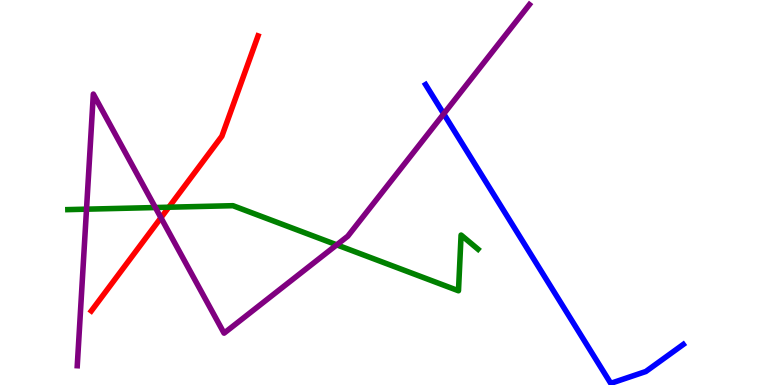[{'lines': ['blue', 'red'], 'intersections': []}, {'lines': ['green', 'red'], 'intersections': [{'x': 2.18, 'y': 4.62}]}, {'lines': ['purple', 'red'], 'intersections': [{'x': 2.08, 'y': 4.34}]}, {'lines': ['blue', 'green'], 'intersections': []}, {'lines': ['blue', 'purple'], 'intersections': [{'x': 5.73, 'y': 7.04}]}, {'lines': ['green', 'purple'], 'intersections': [{'x': 1.12, 'y': 4.57}, {'x': 2.0, 'y': 4.61}, {'x': 4.35, 'y': 3.64}]}]